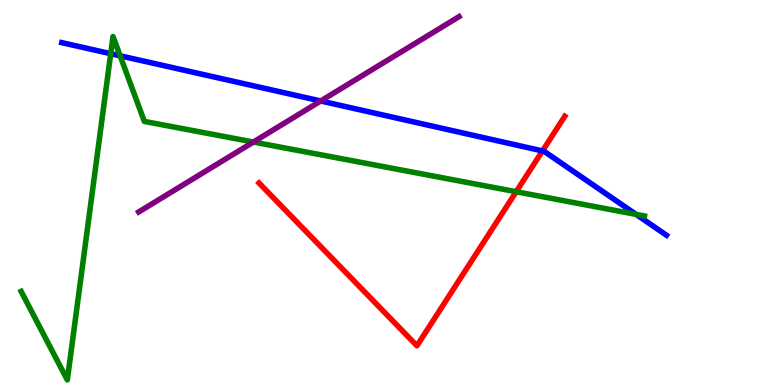[{'lines': ['blue', 'red'], 'intersections': [{'x': 7.0, 'y': 6.08}]}, {'lines': ['green', 'red'], 'intersections': [{'x': 6.66, 'y': 5.02}]}, {'lines': ['purple', 'red'], 'intersections': []}, {'lines': ['blue', 'green'], 'intersections': [{'x': 1.43, 'y': 8.61}, {'x': 1.55, 'y': 8.55}, {'x': 8.21, 'y': 4.43}]}, {'lines': ['blue', 'purple'], 'intersections': [{'x': 4.14, 'y': 7.38}]}, {'lines': ['green', 'purple'], 'intersections': [{'x': 3.27, 'y': 6.31}]}]